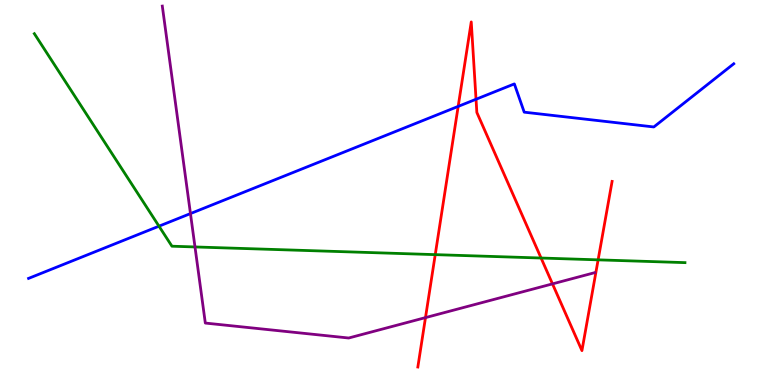[{'lines': ['blue', 'red'], 'intersections': [{'x': 5.91, 'y': 7.24}, {'x': 6.14, 'y': 7.42}]}, {'lines': ['green', 'red'], 'intersections': [{'x': 5.62, 'y': 3.39}, {'x': 6.98, 'y': 3.3}, {'x': 7.72, 'y': 3.25}]}, {'lines': ['purple', 'red'], 'intersections': [{'x': 5.49, 'y': 1.75}, {'x': 7.13, 'y': 2.63}]}, {'lines': ['blue', 'green'], 'intersections': [{'x': 2.05, 'y': 4.13}]}, {'lines': ['blue', 'purple'], 'intersections': [{'x': 2.46, 'y': 4.45}]}, {'lines': ['green', 'purple'], 'intersections': [{'x': 2.52, 'y': 3.59}]}]